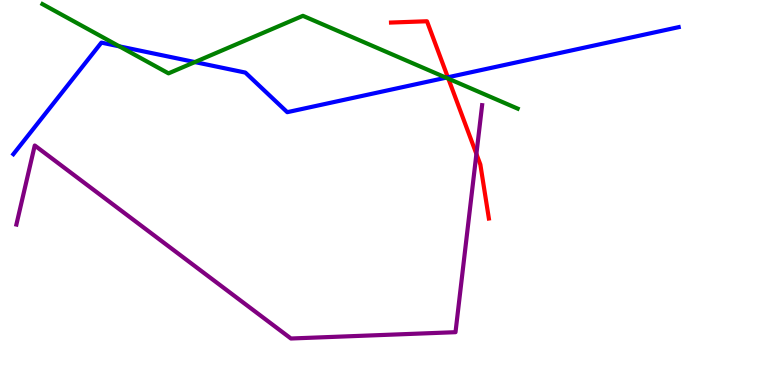[{'lines': ['blue', 'red'], 'intersections': [{'x': 5.78, 'y': 7.99}]}, {'lines': ['green', 'red'], 'intersections': [{'x': 5.79, 'y': 7.96}]}, {'lines': ['purple', 'red'], 'intersections': [{'x': 6.15, 'y': 6.0}]}, {'lines': ['blue', 'green'], 'intersections': [{'x': 1.54, 'y': 8.8}, {'x': 2.51, 'y': 8.39}, {'x': 5.76, 'y': 7.98}]}, {'lines': ['blue', 'purple'], 'intersections': []}, {'lines': ['green', 'purple'], 'intersections': []}]